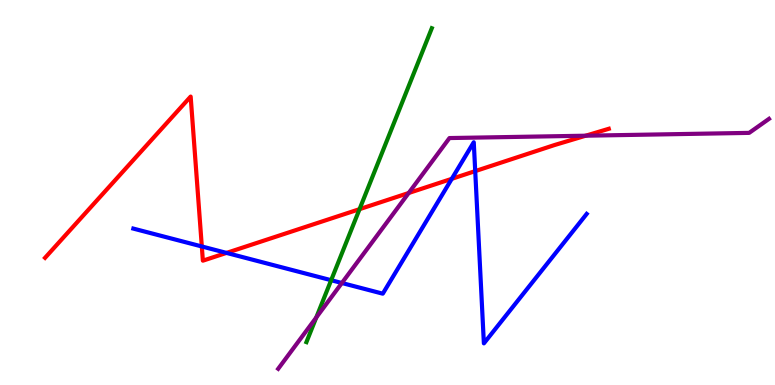[{'lines': ['blue', 'red'], 'intersections': [{'x': 2.6, 'y': 3.6}, {'x': 2.92, 'y': 3.43}, {'x': 5.83, 'y': 5.36}, {'x': 6.13, 'y': 5.56}]}, {'lines': ['green', 'red'], 'intersections': [{'x': 4.64, 'y': 4.57}]}, {'lines': ['purple', 'red'], 'intersections': [{'x': 5.27, 'y': 4.99}, {'x': 7.56, 'y': 6.48}]}, {'lines': ['blue', 'green'], 'intersections': [{'x': 4.27, 'y': 2.72}]}, {'lines': ['blue', 'purple'], 'intersections': [{'x': 4.41, 'y': 2.65}]}, {'lines': ['green', 'purple'], 'intersections': [{'x': 4.08, 'y': 1.75}]}]